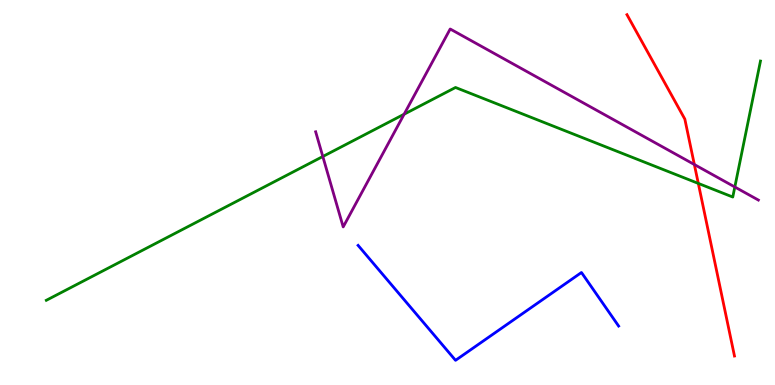[{'lines': ['blue', 'red'], 'intersections': []}, {'lines': ['green', 'red'], 'intersections': [{'x': 9.01, 'y': 5.24}]}, {'lines': ['purple', 'red'], 'intersections': [{'x': 8.96, 'y': 5.73}]}, {'lines': ['blue', 'green'], 'intersections': []}, {'lines': ['blue', 'purple'], 'intersections': []}, {'lines': ['green', 'purple'], 'intersections': [{'x': 4.17, 'y': 5.94}, {'x': 5.21, 'y': 7.03}, {'x': 9.48, 'y': 5.14}]}]